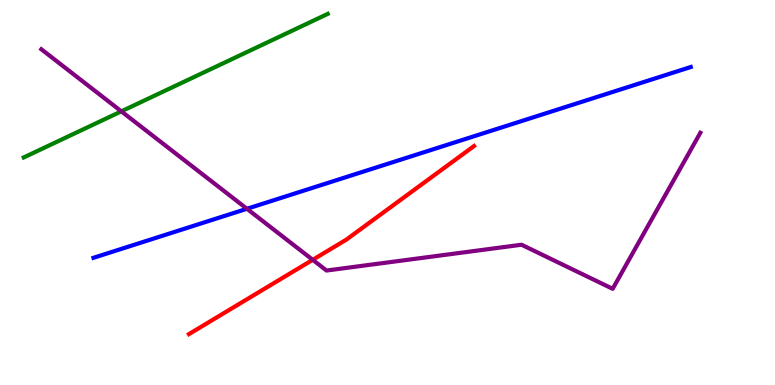[{'lines': ['blue', 'red'], 'intersections': []}, {'lines': ['green', 'red'], 'intersections': []}, {'lines': ['purple', 'red'], 'intersections': [{'x': 4.03, 'y': 3.25}]}, {'lines': ['blue', 'green'], 'intersections': []}, {'lines': ['blue', 'purple'], 'intersections': [{'x': 3.19, 'y': 4.58}]}, {'lines': ['green', 'purple'], 'intersections': [{'x': 1.57, 'y': 7.11}]}]